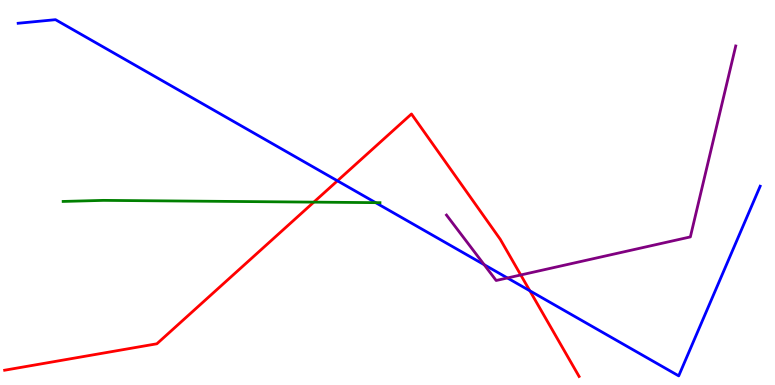[{'lines': ['blue', 'red'], 'intersections': [{'x': 4.35, 'y': 5.3}, {'x': 6.84, 'y': 2.45}]}, {'lines': ['green', 'red'], 'intersections': [{'x': 4.05, 'y': 4.75}]}, {'lines': ['purple', 'red'], 'intersections': [{'x': 6.72, 'y': 2.86}]}, {'lines': ['blue', 'green'], 'intersections': [{'x': 4.85, 'y': 4.74}]}, {'lines': ['blue', 'purple'], 'intersections': [{'x': 6.25, 'y': 3.13}, {'x': 6.55, 'y': 2.78}]}, {'lines': ['green', 'purple'], 'intersections': []}]